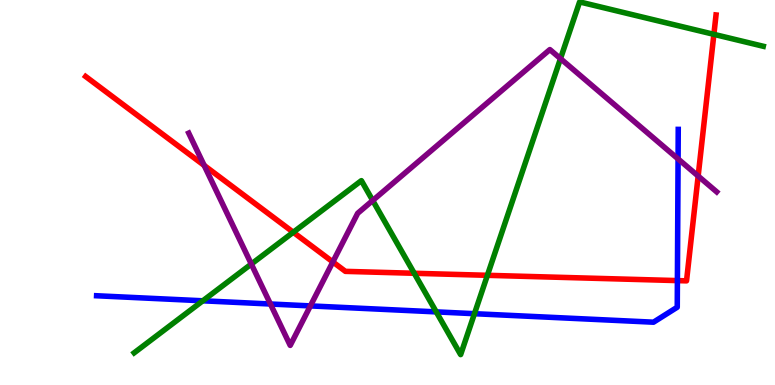[{'lines': ['blue', 'red'], 'intersections': [{'x': 8.74, 'y': 2.71}]}, {'lines': ['green', 'red'], 'intersections': [{'x': 3.78, 'y': 3.97}, {'x': 5.34, 'y': 2.9}, {'x': 6.29, 'y': 2.85}, {'x': 9.21, 'y': 9.11}]}, {'lines': ['purple', 'red'], 'intersections': [{'x': 2.63, 'y': 5.7}, {'x': 4.29, 'y': 3.2}, {'x': 9.01, 'y': 5.43}]}, {'lines': ['blue', 'green'], 'intersections': [{'x': 2.62, 'y': 2.19}, {'x': 5.63, 'y': 1.9}, {'x': 6.12, 'y': 1.85}]}, {'lines': ['blue', 'purple'], 'intersections': [{'x': 3.49, 'y': 2.1}, {'x': 4.01, 'y': 2.05}, {'x': 8.75, 'y': 5.87}]}, {'lines': ['green', 'purple'], 'intersections': [{'x': 3.24, 'y': 3.14}, {'x': 4.81, 'y': 4.79}, {'x': 7.23, 'y': 8.48}]}]